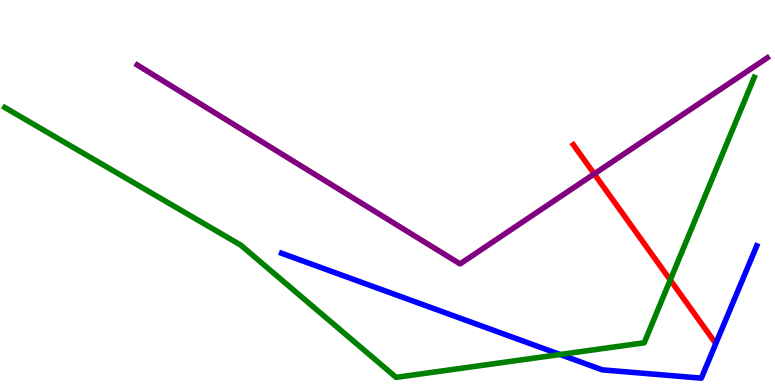[{'lines': ['blue', 'red'], 'intersections': []}, {'lines': ['green', 'red'], 'intersections': [{'x': 8.65, 'y': 2.73}]}, {'lines': ['purple', 'red'], 'intersections': [{'x': 7.67, 'y': 5.48}]}, {'lines': ['blue', 'green'], 'intersections': [{'x': 7.23, 'y': 0.792}]}, {'lines': ['blue', 'purple'], 'intersections': []}, {'lines': ['green', 'purple'], 'intersections': []}]